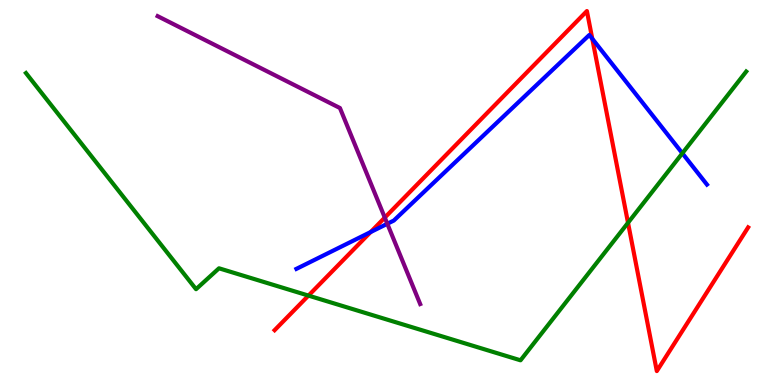[{'lines': ['blue', 'red'], 'intersections': [{'x': 4.78, 'y': 3.97}, {'x': 7.64, 'y': 8.99}]}, {'lines': ['green', 'red'], 'intersections': [{'x': 3.98, 'y': 2.32}, {'x': 8.1, 'y': 4.21}]}, {'lines': ['purple', 'red'], 'intersections': [{'x': 4.97, 'y': 4.35}]}, {'lines': ['blue', 'green'], 'intersections': [{'x': 8.8, 'y': 6.02}]}, {'lines': ['blue', 'purple'], 'intersections': [{'x': 5.0, 'y': 4.19}]}, {'lines': ['green', 'purple'], 'intersections': []}]